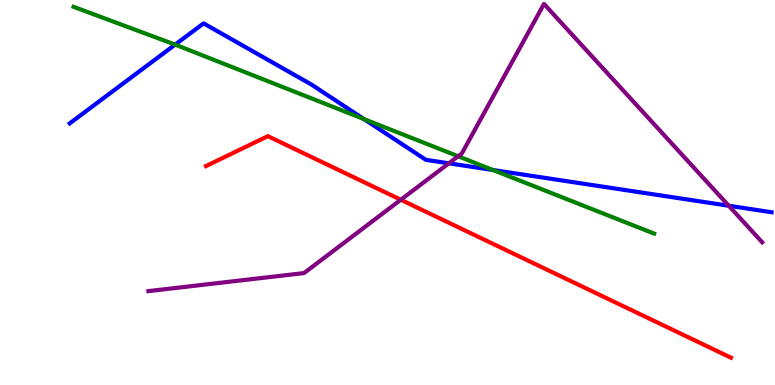[{'lines': ['blue', 'red'], 'intersections': []}, {'lines': ['green', 'red'], 'intersections': []}, {'lines': ['purple', 'red'], 'intersections': [{'x': 5.17, 'y': 4.81}]}, {'lines': ['blue', 'green'], 'intersections': [{'x': 2.26, 'y': 8.84}, {'x': 4.7, 'y': 6.91}, {'x': 6.36, 'y': 5.58}]}, {'lines': ['blue', 'purple'], 'intersections': [{'x': 5.79, 'y': 5.76}, {'x': 9.4, 'y': 4.66}]}, {'lines': ['green', 'purple'], 'intersections': [{'x': 5.91, 'y': 5.94}]}]